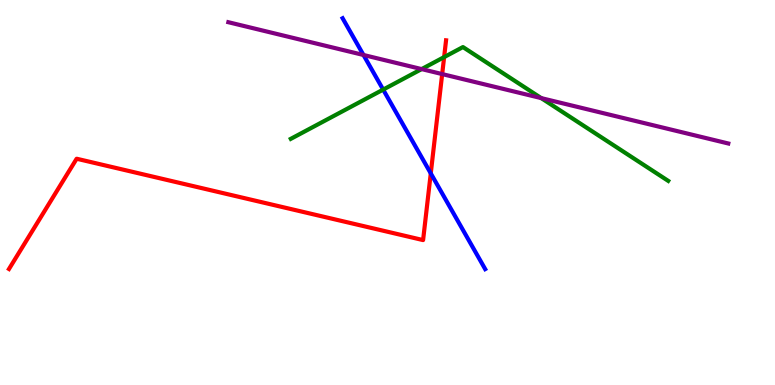[{'lines': ['blue', 'red'], 'intersections': [{'x': 5.56, 'y': 5.5}]}, {'lines': ['green', 'red'], 'intersections': [{'x': 5.73, 'y': 8.52}]}, {'lines': ['purple', 'red'], 'intersections': [{'x': 5.71, 'y': 8.08}]}, {'lines': ['blue', 'green'], 'intersections': [{'x': 4.94, 'y': 7.67}]}, {'lines': ['blue', 'purple'], 'intersections': [{'x': 4.69, 'y': 8.57}]}, {'lines': ['green', 'purple'], 'intersections': [{'x': 5.44, 'y': 8.21}, {'x': 6.98, 'y': 7.45}]}]